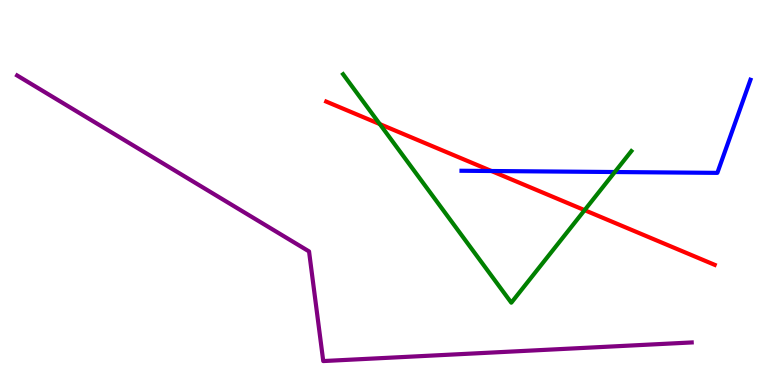[{'lines': ['blue', 'red'], 'intersections': [{'x': 6.34, 'y': 5.56}]}, {'lines': ['green', 'red'], 'intersections': [{'x': 4.9, 'y': 6.78}, {'x': 7.54, 'y': 4.54}]}, {'lines': ['purple', 'red'], 'intersections': []}, {'lines': ['blue', 'green'], 'intersections': [{'x': 7.93, 'y': 5.53}]}, {'lines': ['blue', 'purple'], 'intersections': []}, {'lines': ['green', 'purple'], 'intersections': []}]